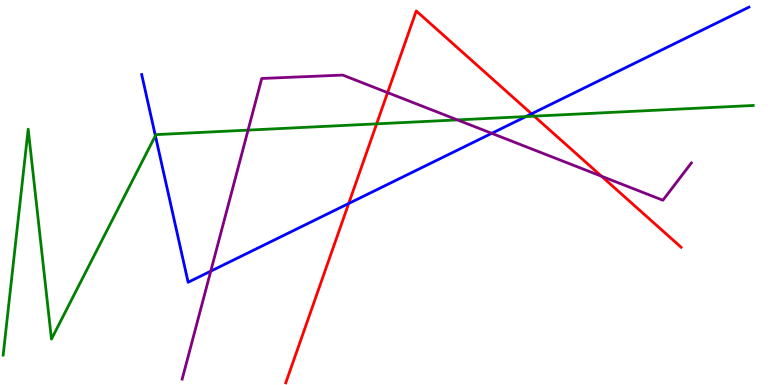[{'lines': ['blue', 'red'], 'intersections': [{'x': 4.5, 'y': 4.71}, {'x': 6.86, 'y': 7.04}]}, {'lines': ['green', 'red'], 'intersections': [{'x': 4.86, 'y': 6.78}, {'x': 6.89, 'y': 6.98}]}, {'lines': ['purple', 'red'], 'intersections': [{'x': 5.0, 'y': 7.59}, {'x': 7.76, 'y': 5.42}]}, {'lines': ['blue', 'green'], 'intersections': [{'x': 2.0, 'y': 6.47}, {'x': 6.79, 'y': 6.97}]}, {'lines': ['blue', 'purple'], 'intersections': [{'x': 2.72, 'y': 2.96}, {'x': 6.35, 'y': 6.54}]}, {'lines': ['green', 'purple'], 'intersections': [{'x': 3.2, 'y': 6.62}, {'x': 5.9, 'y': 6.89}]}]